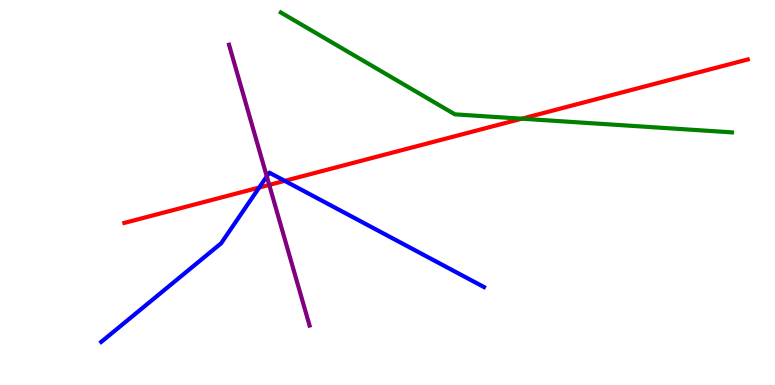[{'lines': ['blue', 'red'], 'intersections': [{'x': 3.34, 'y': 5.13}, {'x': 3.67, 'y': 5.3}]}, {'lines': ['green', 'red'], 'intersections': [{'x': 6.73, 'y': 6.92}]}, {'lines': ['purple', 'red'], 'intersections': [{'x': 3.47, 'y': 5.2}]}, {'lines': ['blue', 'green'], 'intersections': []}, {'lines': ['blue', 'purple'], 'intersections': [{'x': 3.44, 'y': 5.42}]}, {'lines': ['green', 'purple'], 'intersections': []}]